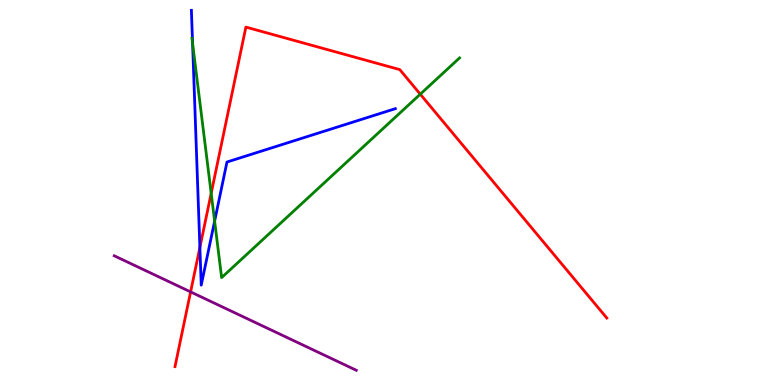[{'lines': ['blue', 'red'], 'intersections': [{'x': 2.58, 'y': 3.57}]}, {'lines': ['green', 'red'], 'intersections': [{'x': 2.72, 'y': 4.98}, {'x': 5.42, 'y': 7.55}]}, {'lines': ['purple', 'red'], 'intersections': [{'x': 2.46, 'y': 2.42}]}, {'lines': ['blue', 'green'], 'intersections': [{'x': 2.48, 'y': 8.87}, {'x': 2.77, 'y': 4.26}]}, {'lines': ['blue', 'purple'], 'intersections': []}, {'lines': ['green', 'purple'], 'intersections': []}]